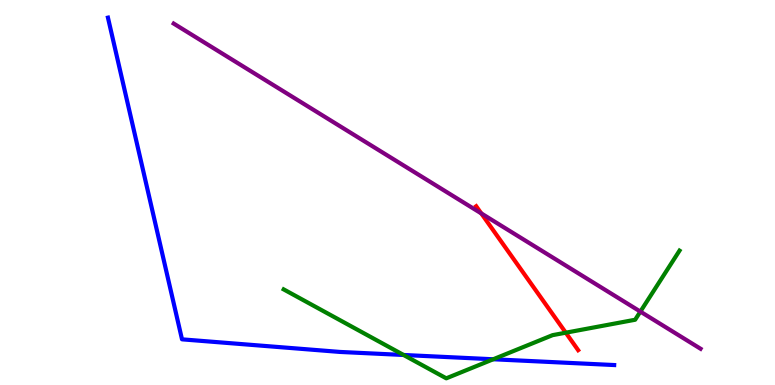[{'lines': ['blue', 'red'], 'intersections': []}, {'lines': ['green', 'red'], 'intersections': [{'x': 7.3, 'y': 1.36}]}, {'lines': ['purple', 'red'], 'intersections': [{'x': 6.21, 'y': 4.46}]}, {'lines': ['blue', 'green'], 'intersections': [{'x': 5.21, 'y': 0.78}, {'x': 6.36, 'y': 0.668}]}, {'lines': ['blue', 'purple'], 'intersections': []}, {'lines': ['green', 'purple'], 'intersections': [{'x': 8.26, 'y': 1.91}]}]